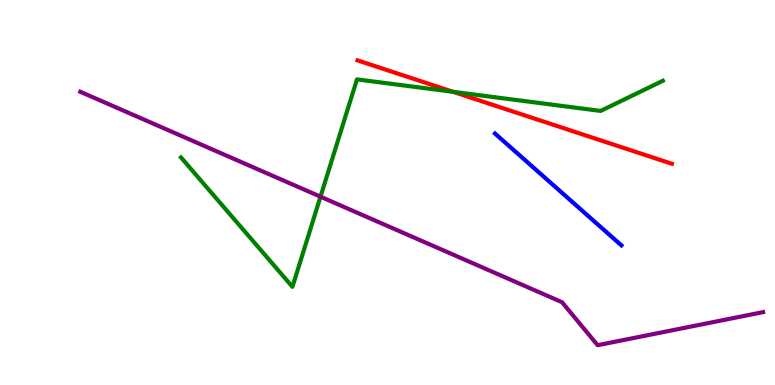[{'lines': ['blue', 'red'], 'intersections': []}, {'lines': ['green', 'red'], 'intersections': [{'x': 5.85, 'y': 7.61}]}, {'lines': ['purple', 'red'], 'intersections': []}, {'lines': ['blue', 'green'], 'intersections': []}, {'lines': ['blue', 'purple'], 'intersections': []}, {'lines': ['green', 'purple'], 'intersections': [{'x': 4.14, 'y': 4.89}]}]